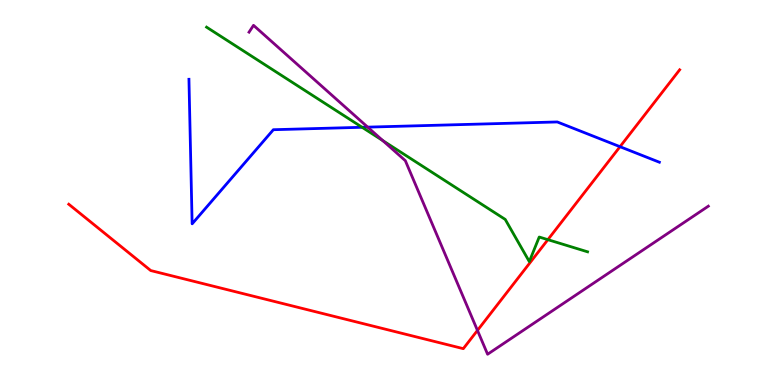[{'lines': ['blue', 'red'], 'intersections': [{'x': 8.0, 'y': 6.19}]}, {'lines': ['green', 'red'], 'intersections': [{'x': 7.07, 'y': 3.77}]}, {'lines': ['purple', 'red'], 'intersections': [{'x': 6.16, 'y': 1.42}]}, {'lines': ['blue', 'green'], 'intersections': [{'x': 4.67, 'y': 6.69}]}, {'lines': ['blue', 'purple'], 'intersections': [{'x': 4.74, 'y': 6.7}]}, {'lines': ['green', 'purple'], 'intersections': [{'x': 4.94, 'y': 6.35}]}]